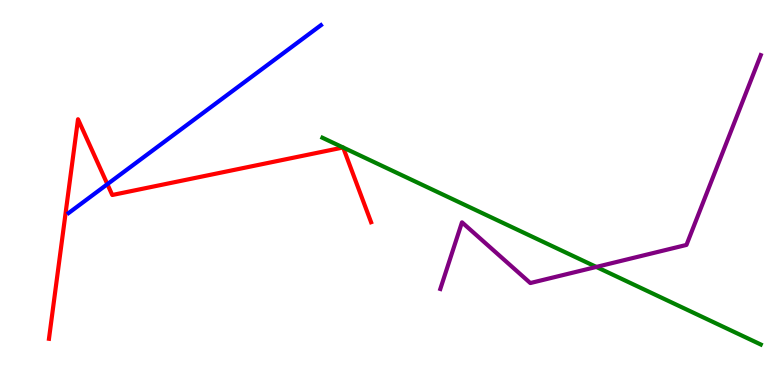[{'lines': ['blue', 'red'], 'intersections': [{'x': 1.39, 'y': 5.22}]}, {'lines': ['green', 'red'], 'intersections': [{'x': 4.43, 'y': 6.17}, {'x': 4.43, 'y': 6.17}]}, {'lines': ['purple', 'red'], 'intersections': []}, {'lines': ['blue', 'green'], 'intersections': []}, {'lines': ['blue', 'purple'], 'intersections': []}, {'lines': ['green', 'purple'], 'intersections': [{'x': 7.69, 'y': 3.07}]}]